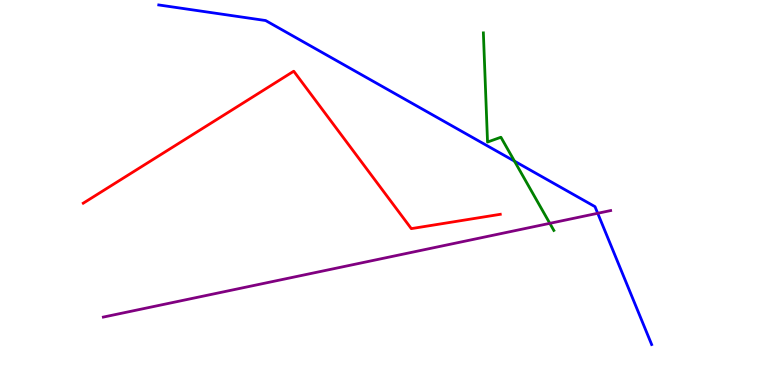[{'lines': ['blue', 'red'], 'intersections': []}, {'lines': ['green', 'red'], 'intersections': []}, {'lines': ['purple', 'red'], 'intersections': []}, {'lines': ['blue', 'green'], 'intersections': [{'x': 6.64, 'y': 5.81}]}, {'lines': ['blue', 'purple'], 'intersections': [{'x': 7.71, 'y': 4.46}]}, {'lines': ['green', 'purple'], 'intersections': [{'x': 7.09, 'y': 4.2}]}]